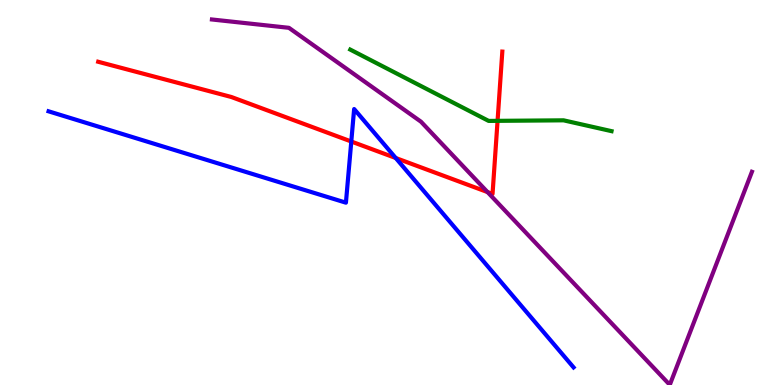[{'lines': ['blue', 'red'], 'intersections': [{'x': 4.53, 'y': 6.32}, {'x': 5.11, 'y': 5.9}]}, {'lines': ['green', 'red'], 'intersections': [{'x': 6.42, 'y': 6.86}]}, {'lines': ['purple', 'red'], 'intersections': [{'x': 6.29, 'y': 5.01}]}, {'lines': ['blue', 'green'], 'intersections': []}, {'lines': ['blue', 'purple'], 'intersections': []}, {'lines': ['green', 'purple'], 'intersections': []}]